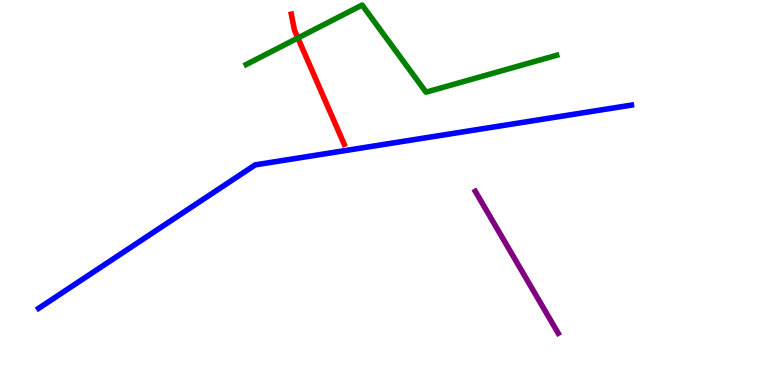[{'lines': ['blue', 'red'], 'intersections': []}, {'lines': ['green', 'red'], 'intersections': [{'x': 3.84, 'y': 9.01}]}, {'lines': ['purple', 'red'], 'intersections': []}, {'lines': ['blue', 'green'], 'intersections': []}, {'lines': ['blue', 'purple'], 'intersections': []}, {'lines': ['green', 'purple'], 'intersections': []}]